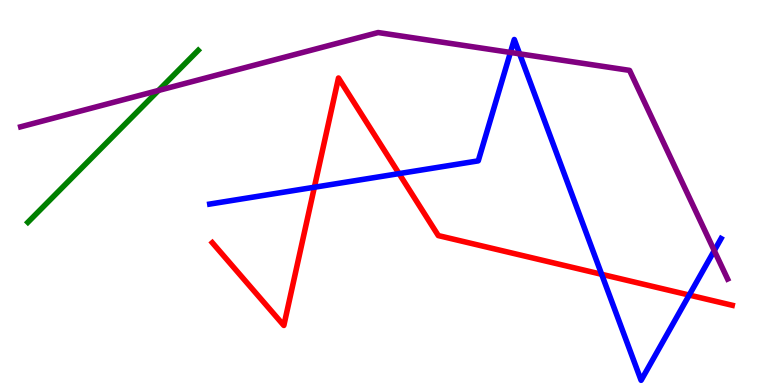[{'lines': ['blue', 'red'], 'intersections': [{'x': 4.06, 'y': 5.14}, {'x': 5.15, 'y': 5.49}, {'x': 7.76, 'y': 2.88}, {'x': 8.89, 'y': 2.34}]}, {'lines': ['green', 'red'], 'intersections': []}, {'lines': ['purple', 'red'], 'intersections': []}, {'lines': ['blue', 'green'], 'intersections': []}, {'lines': ['blue', 'purple'], 'intersections': [{'x': 6.59, 'y': 8.64}, {'x': 6.7, 'y': 8.6}, {'x': 9.22, 'y': 3.49}]}, {'lines': ['green', 'purple'], 'intersections': [{'x': 2.04, 'y': 7.65}]}]